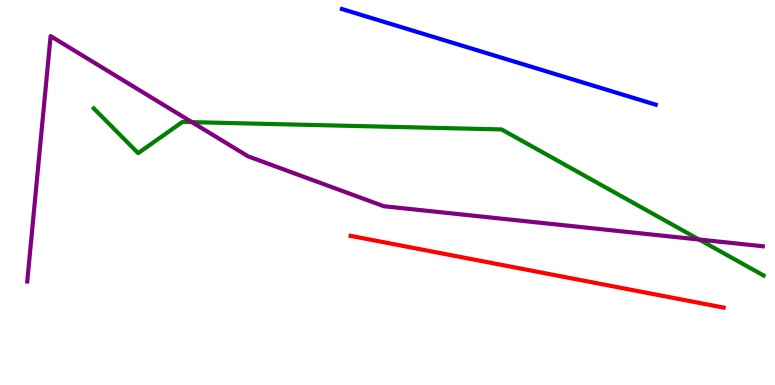[{'lines': ['blue', 'red'], 'intersections': []}, {'lines': ['green', 'red'], 'intersections': []}, {'lines': ['purple', 'red'], 'intersections': []}, {'lines': ['blue', 'green'], 'intersections': []}, {'lines': ['blue', 'purple'], 'intersections': []}, {'lines': ['green', 'purple'], 'intersections': [{'x': 2.48, 'y': 6.83}, {'x': 9.02, 'y': 3.78}]}]